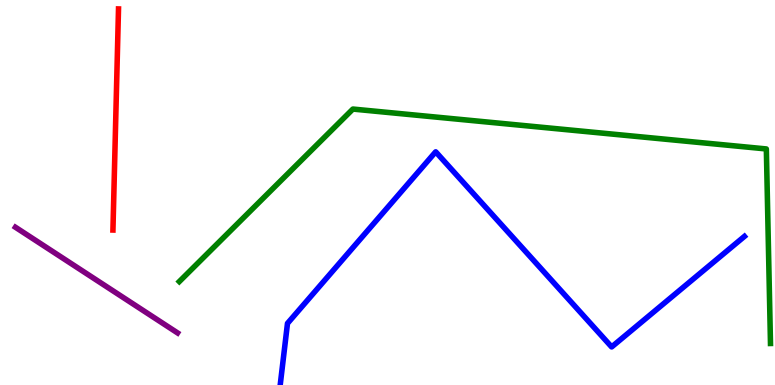[{'lines': ['blue', 'red'], 'intersections': []}, {'lines': ['green', 'red'], 'intersections': []}, {'lines': ['purple', 'red'], 'intersections': []}, {'lines': ['blue', 'green'], 'intersections': []}, {'lines': ['blue', 'purple'], 'intersections': []}, {'lines': ['green', 'purple'], 'intersections': []}]